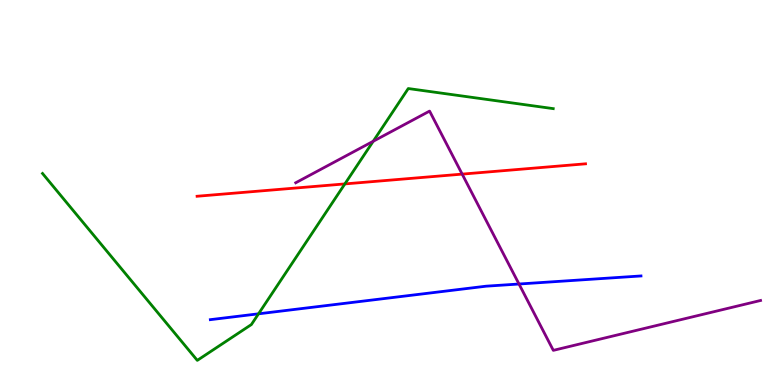[{'lines': ['blue', 'red'], 'intersections': []}, {'lines': ['green', 'red'], 'intersections': [{'x': 4.45, 'y': 5.22}]}, {'lines': ['purple', 'red'], 'intersections': [{'x': 5.96, 'y': 5.48}]}, {'lines': ['blue', 'green'], 'intersections': [{'x': 3.34, 'y': 1.85}]}, {'lines': ['blue', 'purple'], 'intersections': [{'x': 6.7, 'y': 2.62}]}, {'lines': ['green', 'purple'], 'intersections': [{'x': 4.82, 'y': 6.33}]}]